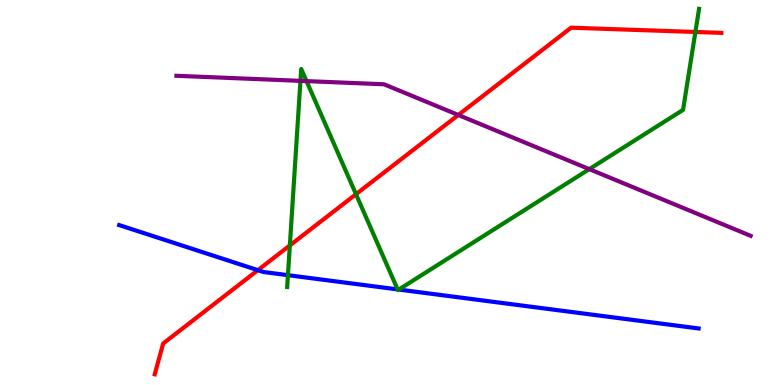[{'lines': ['blue', 'red'], 'intersections': [{'x': 3.33, 'y': 2.98}]}, {'lines': ['green', 'red'], 'intersections': [{'x': 3.74, 'y': 3.63}, {'x': 4.59, 'y': 4.96}, {'x': 8.97, 'y': 9.17}]}, {'lines': ['purple', 'red'], 'intersections': [{'x': 5.91, 'y': 7.01}]}, {'lines': ['blue', 'green'], 'intersections': [{'x': 3.72, 'y': 2.85}, {'x': 5.13, 'y': 2.48}, {'x': 5.15, 'y': 2.48}]}, {'lines': ['blue', 'purple'], 'intersections': []}, {'lines': ['green', 'purple'], 'intersections': [{'x': 3.88, 'y': 7.9}, {'x': 3.96, 'y': 7.89}, {'x': 7.6, 'y': 5.61}]}]